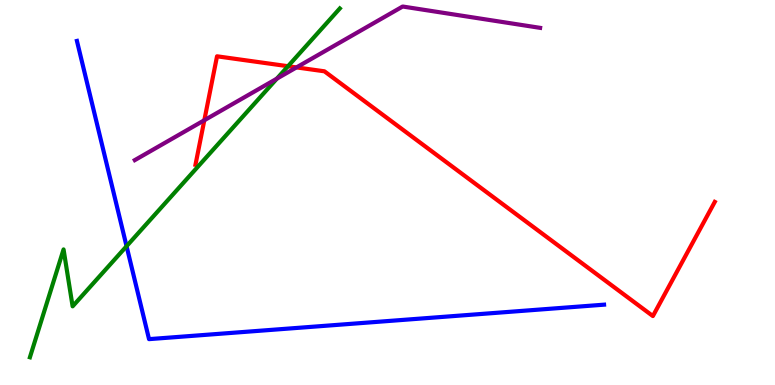[{'lines': ['blue', 'red'], 'intersections': []}, {'lines': ['green', 'red'], 'intersections': [{'x': 3.72, 'y': 8.28}]}, {'lines': ['purple', 'red'], 'intersections': [{'x': 2.64, 'y': 6.88}, {'x': 3.83, 'y': 8.25}]}, {'lines': ['blue', 'green'], 'intersections': [{'x': 1.63, 'y': 3.61}]}, {'lines': ['blue', 'purple'], 'intersections': []}, {'lines': ['green', 'purple'], 'intersections': [{'x': 3.57, 'y': 7.96}]}]